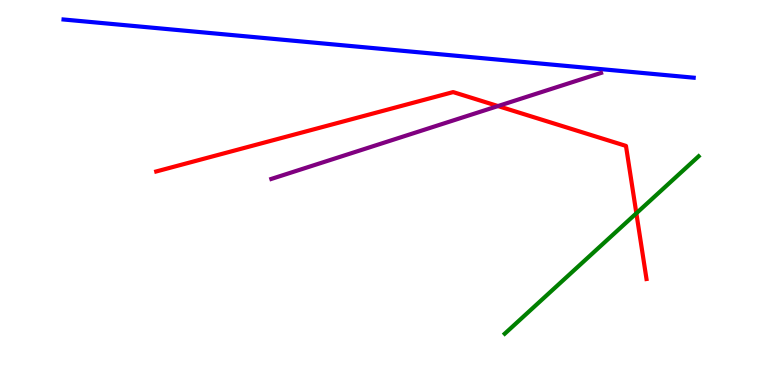[{'lines': ['blue', 'red'], 'intersections': []}, {'lines': ['green', 'red'], 'intersections': [{'x': 8.21, 'y': 4.46}]}, {'lines': ['purple', 'red'], 'intersections': [{'x': 6.43, 'y': 7.25}]}, {'lines': ['blue', 'green'], 'intersections': []}, {'lines': ['blue', 'purple'], 'intersections': []}, {'lines': ['green', 'purple'], 'intersections': []}]